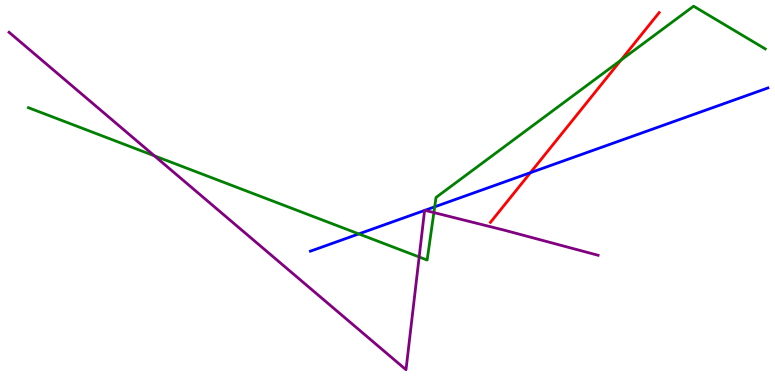[{'lines': ['blue', 'red'], 'intersections': [{'x': 6.84, 'y': 5.51}]}, {'lines': ['green', 'red'], 'intersections': [{'x': 8.01, 'y': 8.44}]}, {'lines': ['purple', 'red'], 'intersections': []}, {'lines': ['blue', 'green'], 'intersections': [{'x': 4.63, 'y': 3.92}, {'x': 5.61, 'y': 4.63}]}, {'lines': ['blue', 'purple'], 'intersections': [{'x': 5.48, 'y': 4.53}, {'x': 5.48, 'y': 4.54}]}, {'lines': ['green', 'purple'], 'intersections': [{'x': 1.99, 'y': 5.95}, {'x': 5.41, 'y': 3.33}, {'x': 5.6, 'y': 4.48}]}]